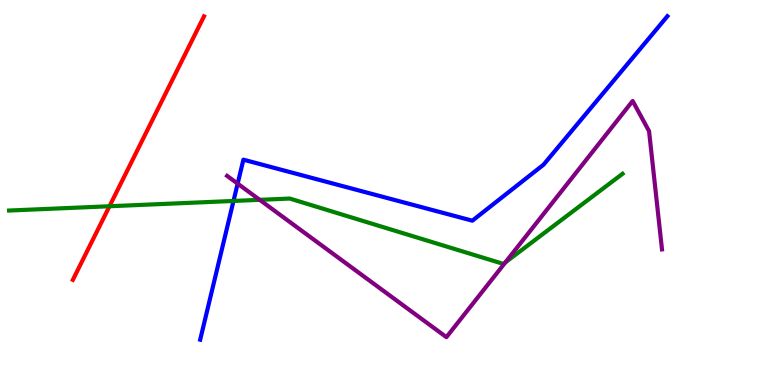[{'lines': ['blue', 'red'], 'intersections': []}, {'lines': ['green', 'red'], 'intersections': [{'x': 1.41, 'y': 4.64}]}, {'lines': ['purple', 'red'], 'intersections': []}, {'lines': ['blue', 'green'], 'intersections': [{'x': 3.01, 'y': 4.78}]}, {'lines': ['blue', 'purple'], 'intersections': [{'x': 3.07, 'y': 5.23}]}, {'lines': ['green', 'purple'], 'intersections': [{'x': 3.35, 'y': 4.81}, {'x': 6.52, 'y': 3.18}]}]